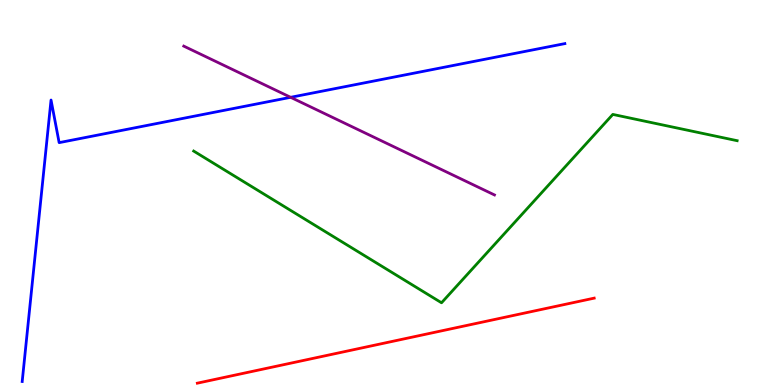[{'lines': ['blue', 'red'], 'intersections': []}, {'lines': ['green', 'red'], 'intersections': []}, {'lines': ['purple', 'red'], 'intersections': []}, {'lines': ['blue', 'green'], 'intersections': []}, {'lines': ['blue', 'purple'], 'intersections': [{'x': 3.75, 'y': 7.47}]}, {'lines': ['green', 'purple'], 'intersections': []}]